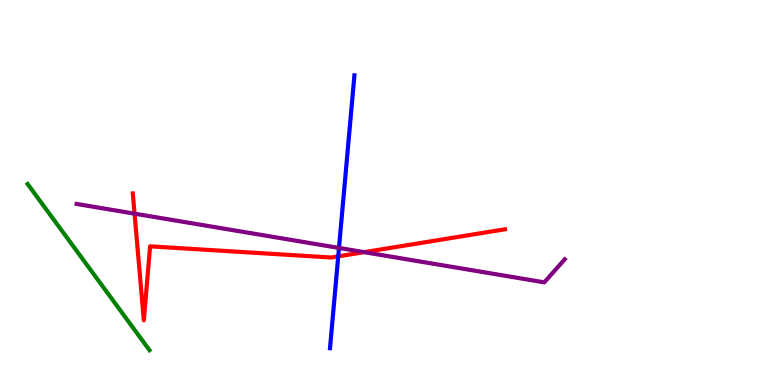[{'lines': ['blue', 'red'], 'intersections': [{'x': 4.36, 'y': 3.34}]}, {'lines': ['green', 'red'], 'intersections': []}, {'lines': ['purple', 'red'], 'intersections': [{'x': 1.74, 'y': 4.45}, {'x': 4.7, 'y': 3.45}]}, {'lines': ['blue', 'green'], 'intersections': []}, {'lines': ['blue', 'purple'], 'intersections': [{'x': 4.37, 'y': 3.56}]}, {'lines': ['green', 'purple'], 'intersections': []}]